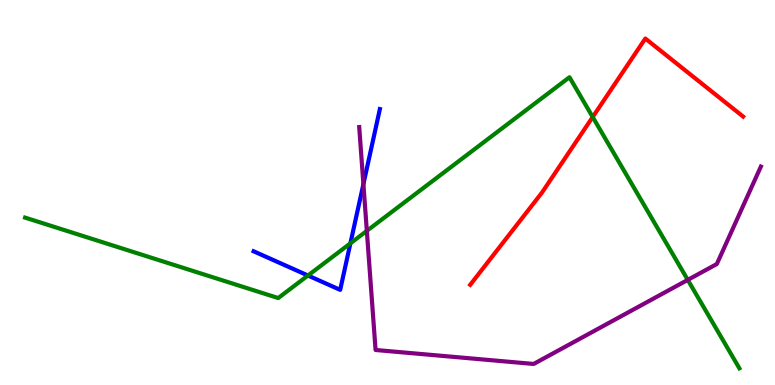[{'lines': ['blue', 'red'], 'intersections': []}, {'lines': ['green', 'red'], 'intersections': [{'x': 7.65, 'y': 6.96}]}, {'lines': ['purple', 'red'], 'intersections': []}, {'lines': ['blue', 'green'], 'intersections': [{'x': 3.97, 'y': 2.84}, {'x': 4.52, 'y': 3.68}]}, {'lines': ['blue', 'purple'], 'intersections': [{'x': 4.69, 'y': 5.22}]}, {'lines': ['green', 'purple'], 'intersections': [{'x': 4.73, 'y': 4.0}, {'x': 8.87, 'y': 2.73}]}]